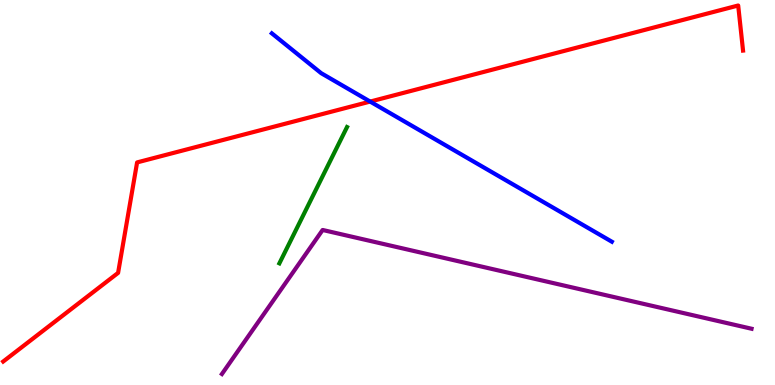[{'lines': ['blue', 'red'], 'intersections': [{'x': 4.78, 'y': 7.36}]}, {'lines': ['green', 'red'], 'intersections': []}, {'lines': ['purple', 'red'], 'intersections': []}, {'lines': ['blue', 'green'], 'intersections': []}, {'lines': ['blue', 'purple'], 'intersections': []}, {'lines': ['green', 'purple'], 'intersections': []}]